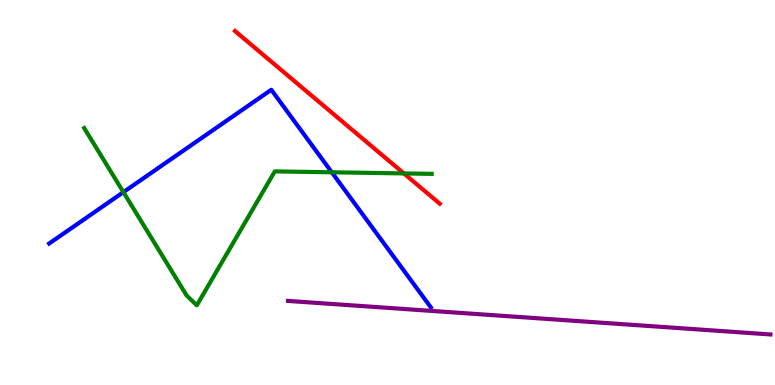[{'lines': ['blue', 'red'], 'intersections': []}, {'lines': ['green', 'red'], 'intersections': [{'x': 5.21, 'y': 5.5}]}, {'lines': ['purple', 'red'], 'intersections': []}, {'lines': ['blue', 'green'], 'intersections': [{'x': 1.59, 'y': 5.01}, {'x': 4.28, 'y': 5.53}]}, {'lines': ['blue', 'purple'], 'intersections': []}, {'lines': ['green', 'purple'], 'intersections': []}]